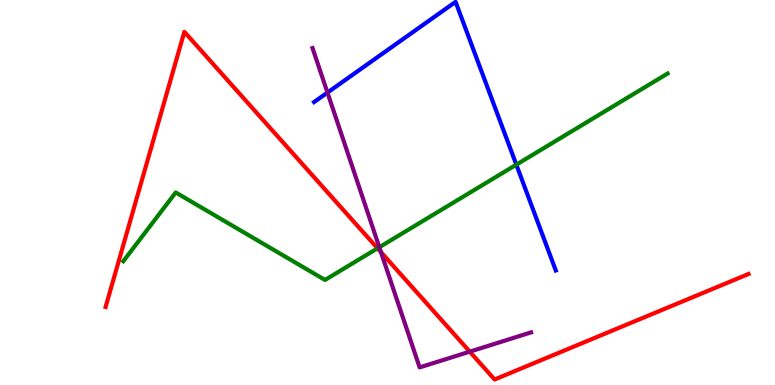[{'lines': ['blue', 'red'], 'intersections': []}, {'lines': ['green', 'red'], 'intersections': [{'x': 4.87, 'y': 3.55}]}, {'lines': ['purple', 'red'], 'intersections': [{'x': 4.92, 'y': 3.45}, {'x': 6.06, 'y': 0.866}]}, {'lines': ['blue', 'green'], 'intersections': [{'x': 6.66, 'y': 5.72}]}, {'lines': ['blue', 'purple'], 'intersections': [{'x': 4.23, 'y': 7.6}]}, {'lines': ['green', 'purple'], 'intersections': [{'x': 4.89, 'y': 3.58}]}]